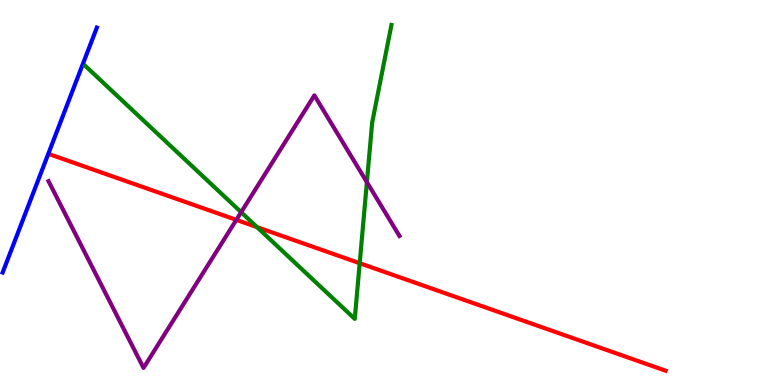[{'lines': ['blue', 'red'], 'intersections': []}, {'lines': ['green', 'red'], 'intersections': [{'x': 3.32, 'y': 4.1}, {'x': 4.64, 'y': 3.16}]}, {'lines': ['purple', 'red'], 'intersections': [{'x': 3.05, 'y': 4.29}]}, {'lines': ['blue', 'green'], 'intersections': []}, {'lines': ['blue', 'purple'], 'intersections': []}, {'lines': ['green', 'purple'], 'intersections': [{'x': 3.11, 'y': 4.49}, {'x': 4.73, 'y': 5.27}]}]